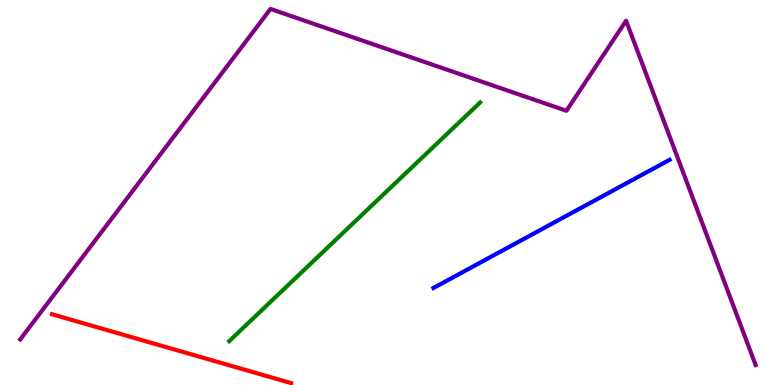[{'lines': ['blue', 'red'], 'intersections': []}, {'lines': ['green', 'red'], 'intersections': []}, {'lines': ['purple', 'red'], 'intersections': []}, {'lines': ['blue', 'green'], 'intersections': []}, {'lines': ['blue', 'purple'], 'intersections': []}, {'lines': ['green', 'purple'], 'intersections': []}]